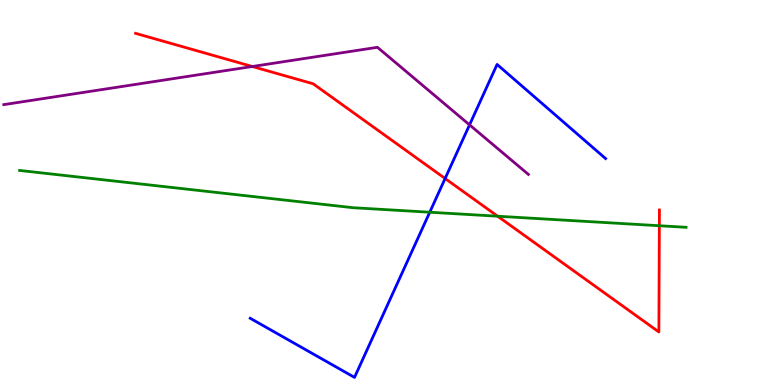[{'lines': ['blue', 'red'], 'intersections': [{'x': 5.74, 'y': 5.36}]}, {'lines': ['green', 'red'], 'intersections': [{'x': 6.42, 'y': 4.38}, {'x': 8.51, 'y': 4.14}]}, {'lines': ['purple', 'red'], 'intersections': [{'x': 3.26, 'y': 8.27}]}, {'lines': ['blue', 'green'], 'intersections': [{'x': 5.55, 'y': 4.49}]}, {'lines': ['blue', 'purple'], 'intersections': [{'x': 6.06, 'y': 6.76}]}, {'lines': ['green', 'purple'], 'intersections': []}]